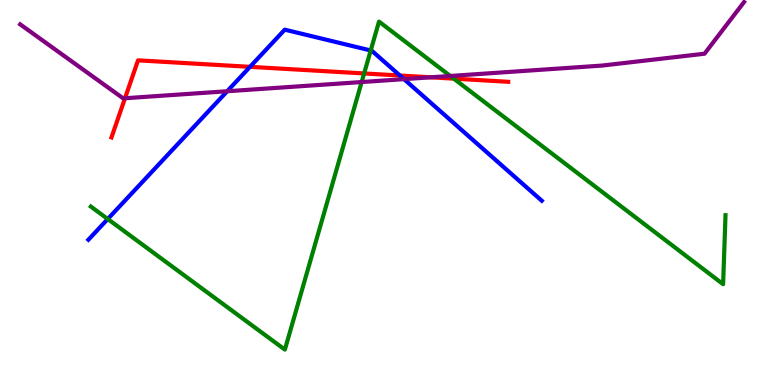[{'lines': ['blue', 'red'], 'intersections': [{'x': 3.23, 'y': 8.26}, {'x': 5.16, 'y': 8.04}]}, {'lines': ['green', 'red'], 'intersections': [{'x': 4.7, 'y': 8.09}, {'x': 5.86, 'y': 7.96}]}, {'lines': ['purple', 'red'], 'intersections': [{'x': 1.61, 'y': 7.45}, {'x': 5.56, 'y': 7.99}]}, {'lines': ['blue', 'green'], 'intersections': [{'x': 1.39, 'y': 4.31}, {'x': 4.78, 'y': 8.69}]}, {'lines': ['blue', 'purple'], 'intersections': [{'x': 2.93, 'y': 7.63}, {'x': 5.21, 'y': 7.94}]}, {'lines': ['green', 'purple'], 'intersections': [{'x': 4.67, 'y': 7.87}, {'x': 5.81, 'y': 8.03}]}]